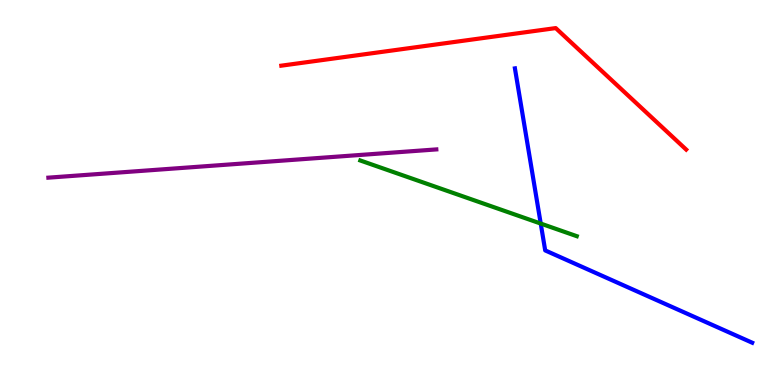[{'lines': ['blue', 'red'], 'intersections': []}, {'lines': ['green', 'red'], 'intersections': []}, {'lines': ['purple', 'red'], 'intersections': []}, {'lines': ['blue', 'green'], 'intersections': [{'x': 6.98, 'y': 4.19}]}, {'lines': ['blue', 'purple'], 'intersections': []}, {'lines': ['green', 'purple'], 'intersections': []}]